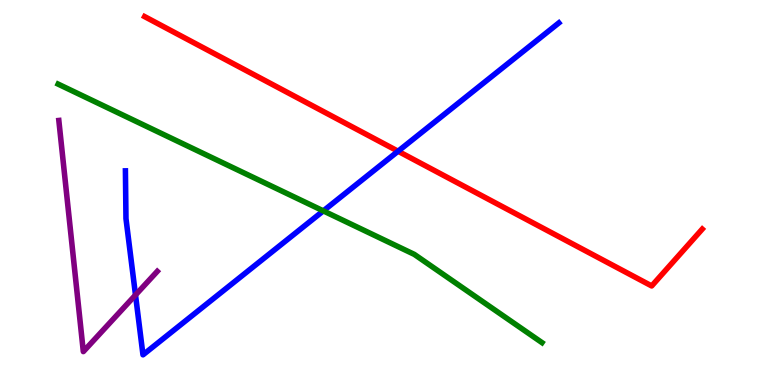[{'lines': ['blue', 'red'], 'intersections': [{'x': 5.14, 'y': 6.07}]}, {'lines': ['green', 'red'], 'intersections': []}, {'lines': ['purple', 'red'], 'intersections': []}, {'lines': ['blue', 'green'], 'intersections': [{'x': 4.17, 'y': 4.52}]}, {'lines': ['blue', 'purple'], 'intersections': [{'x': 1.75, 'y': 2.34}]}, {'lines': ['green', 'purple'], 'intersections': []}]